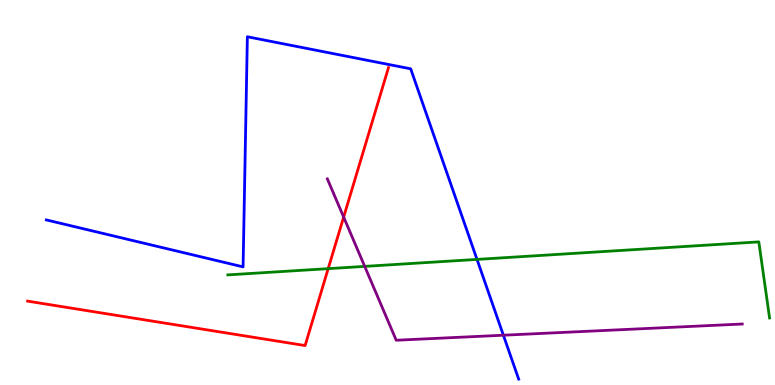[{'lines': ['blue', 'red'], 'intersections': []}, {'lines': ['green', 'red'], 'intersections': [{'x': 4.23, 'y': 3.02}]}, {'lines': ['purple', 'red'], 'intersections': [{'x': 4.43, 'y': 4.36}]}, {'lines': ['blue', 'green'], 'intersections': [{'x': 6.15, 'y': 3.26}]}, {'lines': ['blue', 'purple'], 'intersections': [{'x': 6.5, 'y': 1.29}]}, {'lines': ['green', 'purple'], 'intersections': [{'x': 4.71, 'y': 3.08}]}]